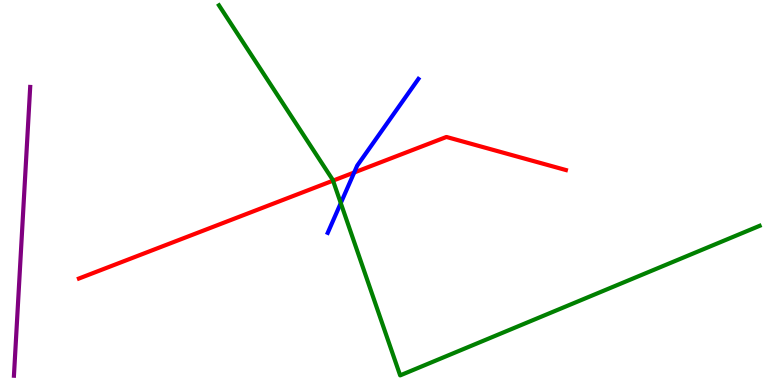[{'lines': ['blue', 'red'], 'intersections': [{'x': 4.57, 'y': 5.52}]}, {'lines': ['green', 'red'], 'intersections': [{'x': 4.3, 'y': 5.31}]}, {'lines': ['purple', 'red'], 'intersections': []}, {'lines': ['blue', 'green'], 'intersections': [{'x': 4.4, 'y': 4.72}]}, {'lines': ['blue', 'purple'], 'intersections': []}, {'lines': ['green', 'purple'], 'intersections': []}]